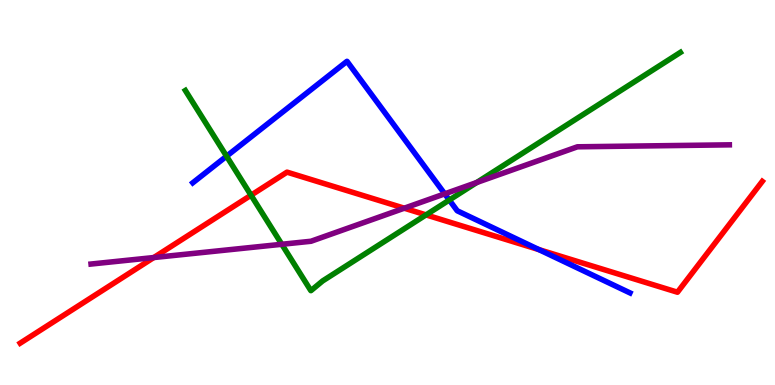[{'lines': ['blue', 'red'], 'intersections': [{'x': 6.95, 'y': 3.52}]}, {'lines': ['green', 'red'], 'intersections': [{'x': 3.24, 'y': 4.93}, {'x': 5.5, 'y': 4.42}]}, {'lines': ['purple', 'red'], 'intersections': [{'x': 1.98, 'y': 3.31}, {'x': 5.22, 'y': 4.59}]}, {'lines': ['blue', 'green'], 'intersections': [{'x': 2.92, 'y': 5.94}, {'x': 5.8, 'y': 4.8}]}, {'lines': ['blue', 'purple'], 'intersections': [{'x': 5.74, 'y': 4.97}]}, {'lines': ['green', 'purple'], 'intersections': [{'x': 3.64, 'y': 3.65}, {'x': 6.15, 'y': 5.26}]}]